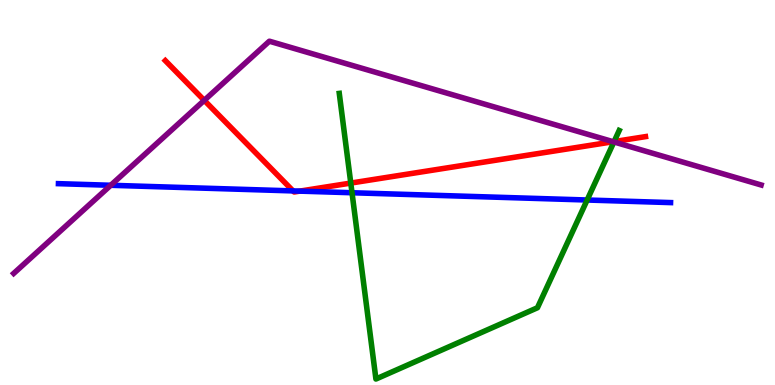[{'lines': ['blue', 'red'], 'intersections': [{'x': 3.78, 'y': 5.04}, {'x': 3.87, 'y': 5.04}]}, {'lines': ['green', 'red'], 'intersections': [{'x': 4.53, 'y': 5.24}, {'x': 7.92, 'y': 6.32}]}, {'lines': ['purple', 'red'], 'intersections': [{'x': 2.64, 'y': 7.39}, {'x': 7.91, 'y': 6.32}]}, {'lines': ['blue', 'green'], 'intersections': [{'x': 4.54, 'y': 4.99}, {'x': 7.58, 'y': 4.8}]}, {'lines': ['blue', 'purple'], 'intersections': [{'x': 1.43, 'y': 5.19}]}, {'lines': ['green', 'purple'], 'intersections': [{'x': 7.92, 'y': 6.31}]}]